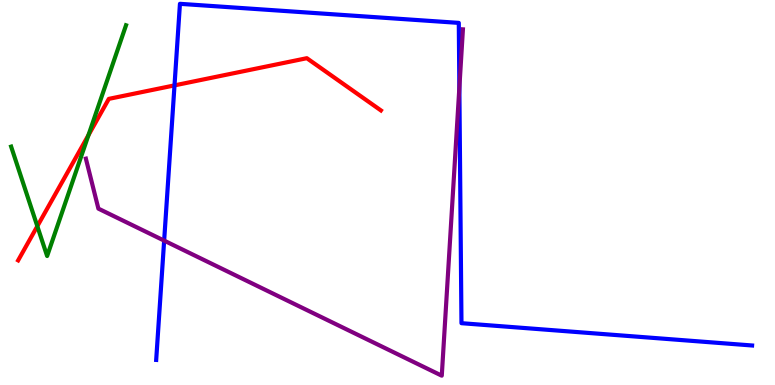[{'lines': ['blue', 'red'], 'intersections': [{'x': 2.25, 'y': 7.78}]}, {'lines': ['green', 'red'], 'intersections': [{'x': 0.482, 'y': 4.12}, {'x': 1.14, 'y': 6.49}]}, {'lines': ['purple', 'red'], 'intersections': []}, {'lines': ['blue', 'green'], 'intersections': []}, {'lines': ['blue', 'purple'], 'intersections': [{'x': 2.12, 'y': 3.75}, {'x': 5.93, 'y': 7.72}]}, {'lines': ['green', 'purple'], 'intersections': []}]